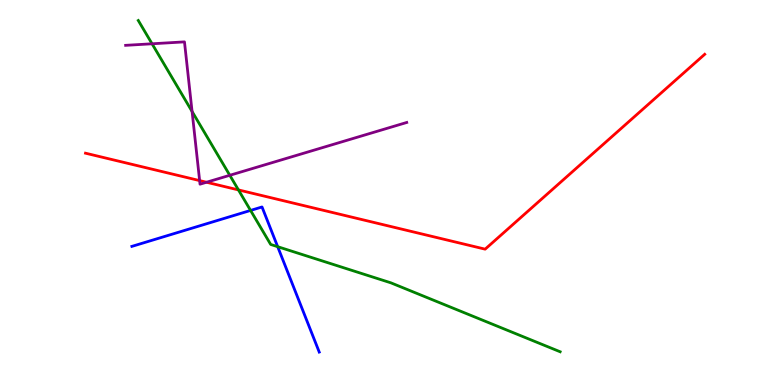[{'lines': ['blue', 'red'], 'intersections': []}, {'lines': ['green', 'red'], 'intersections': [{'x': 3.08, 'y': 5.07}]}, {'lines': ['purple', 'red'], 'intersections': [{'x': 2.58, 'y': 5.31}, {'x': 2.66, 'y': 5.27}]}, {'lines': ['blue', 'green'], 'intersections': [{'x': 3.23, 'y': 4.53}, {'x': 3.58, 'y': 3.59}]}, {'lines': ['blue', 'purple'], 'intersections': []}, {'lines': ['green', 'purple'], 'intersections': [{'x': 1.96, 'y': 8.86}, {'x': 2.48, 'y': 7.1}, {'x': 2.97, 'y': 5.45}]}]